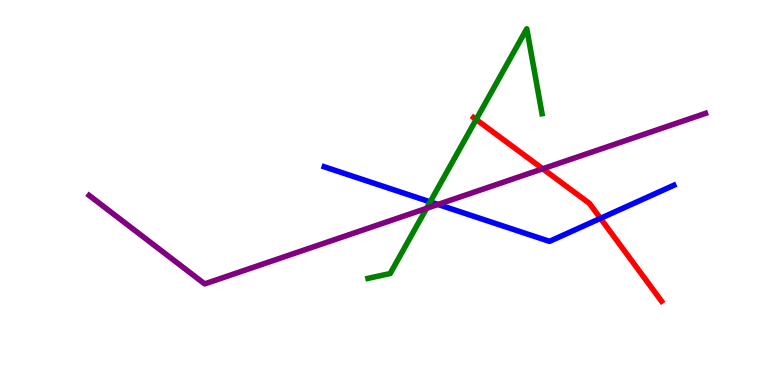[{'lines': ['blue', 'red'], 'intersections': [{'x': 7.75, 'y': 4.33}]}, {'lines': ['green', 'red'], 'intersections': [{'x': 6.14, 'y': 6.9}]}, {'lines': ['purple', 'red'], 'intersections': [{'x': 7.0, 'y': 5.62}]}, {'lines': ['blue', 'green'], 'intersections': [{'x': 5.55, 'y': 4.76}]}, {'lines': ['blue', 'purple'], 'intersections': [{'x': 5.65, 'y': 4.69}]}, {'lines': ['green', 'purple'], 'intersections': [{'x': 5.5, 'y': 4.59}]}]